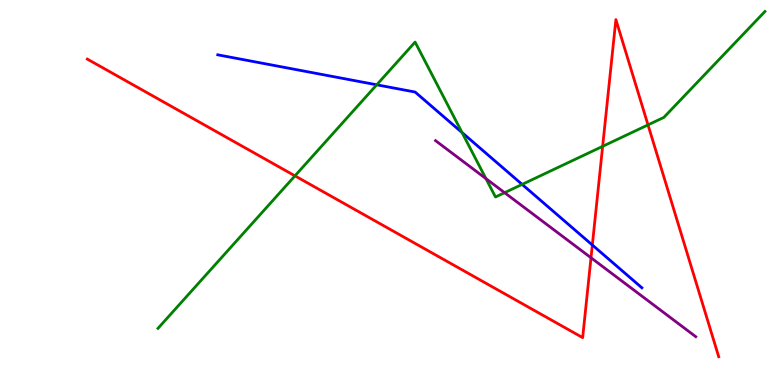[{'lines': ['blue', 'red'], 'intersections': [{'x': 7.64, 'y': 3.64}]}, {'lines': ['green', 'red'], 'intersections': [{'x': 3.81, 'y': 5.43}, {'x': 7.78, 'y': 6.2}, {'x': 8.36, 'y': 6.76}]}, {'lines': ['purple', 'red'], 'intersections': [{'x': 7.63, 'y': 3.3}]}, {'lines': ['blue', 'green'], 'intersections': [{'x': 4.86, 'y': 7.8}, {'x': 5.96, 'y': 6.56}, {'x': 6.74, 'y': 5.21}]}, {'lines': ['blue', 'purple'], 'intersections': []}, {'lines': ['green', 'purple'], 'intersections': [{'x': 6.27, 'y': 5.36}, {'x': 6.51, 'y': 5.0}]}]